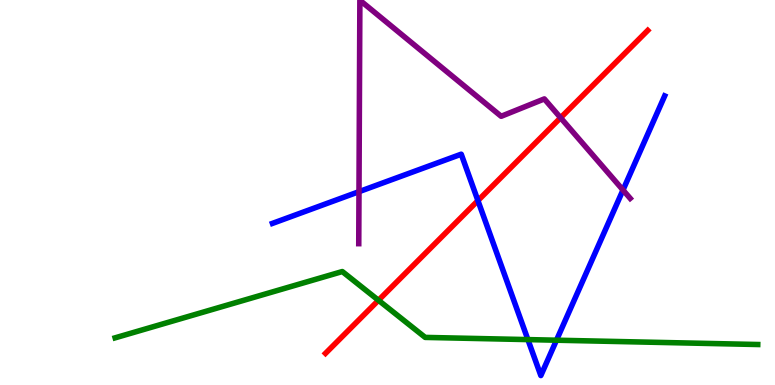[{'lines': ['blue', 'red'], 'intersections': [{'x': 6.17, 'y': 4.79}]}, {'lines': ['green', 'red'], 'intersections': [{'x': 4.88, 'y': 2.2}]}, {'lines': ['purple', 'red'], 'intersections': [{'x': 7.23, 'y': 6.94}]}, {'lines': ['blue', 'green'], 'intersections': [{'x': 6.81, 'y': 1.18}, {'x': 7.18, 'y': 1.16}]}, {'lines': ['blue', 'purple'], 'intersections': [{'x': 4.63, 'y': 5.02}, {'x': 8.04, 'y': 5.06}]}, {'lines': ['green', 'purple'], 'intersections': []}]